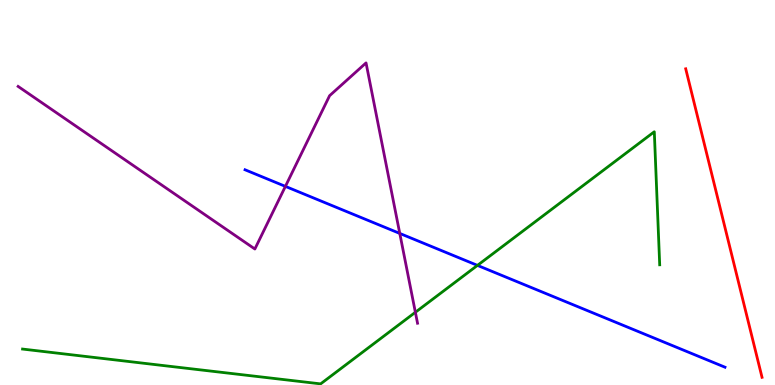[{'lines': ['blue', 'red'], 'intersections': []}, {'lines': ['green', 'red'], 'intersections': []}, {'lines': ['purple', 'red'], 'intersections': []}, {'lines': ['blue', 'green'], 'intersections': [{'x': 6.16, 'y': 3.11}]}, {'lines': ['blue', 'purple'], 'intersections': [{'x': 3.68, 'y': 5.16}, {'x': 5.16, 'y': 3.94}]}, {'lines': ['green', 'purple'], 'intersections': [{'x': 5.36, 'y': 1.89}]}]